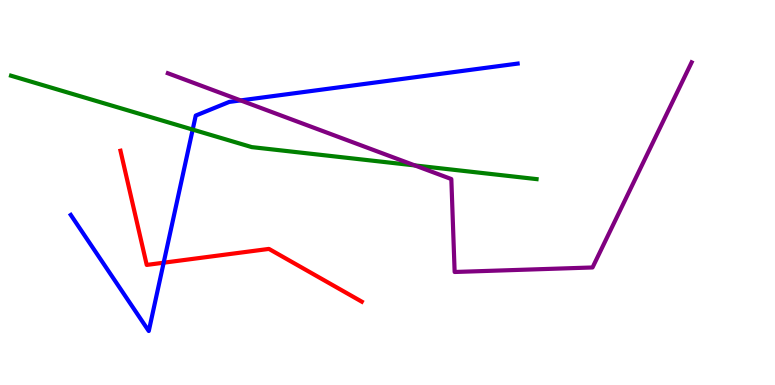[{'lines': ['blue', 'red'], 'intersections': [{'x': 2.11, 'y': 3.18}]}, {'lines': ['green', 'red'], 'intersections': []}, {'lines': ['purple', 'red'], 'intersections': []}, {'lines': ['blue', 'green'], 'intersections': [{'x': 2.49, 'y': 6.63}]}, {'lines': ['blue', 'purple'], 'intersections': [{'x': 3.1, 'y': 7.39}]}, {'lines': ['green', 'purple'], 'intersections': [{'x': 5.35, 'y': 5.7}]}]